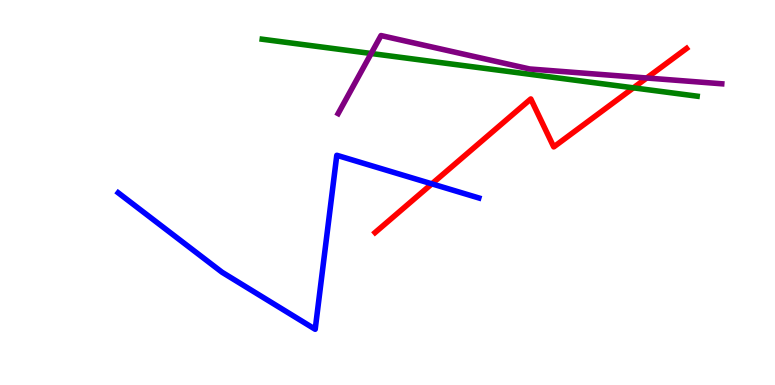[{'lines': ['blue', 'red'], 'intersections': [{'x': 5.57, 'y': 5.22}]}, {'lines': ['green', 'red'], 'intersections': [{'x': 8.17, 'y': 7.72}]}, {'lines': ['purple', 'red'], 'intersections': [{'x': 8.34, 'y': 7.97}]}, {'lines': ['blue', 'green'], 'intersections': []}, {'lines': ['blue', 'purple'], 'intersections': []}, {'lines': ['green', 'purple'], 'intersections': [{'x': 4.79, 'y': 8.61}]}]